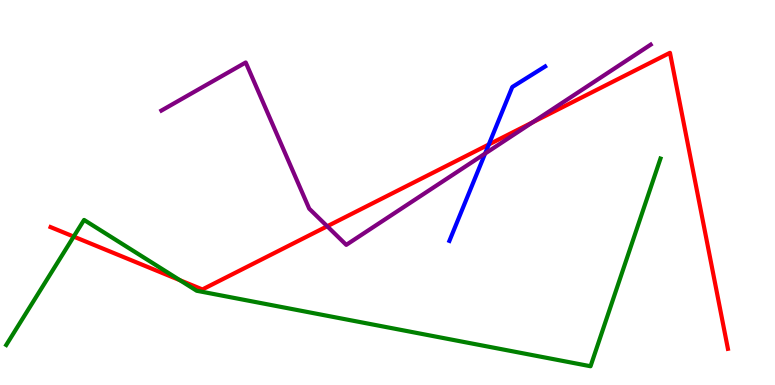[{'lines': ['blue', 'red'], 'intersections': [{'x': 6.31, 'y': 6.25}]}, {'lines': ['green', 'red'], 'intersections': [{'x': 0.951, 'y': 3.85}, {'x': 2.32, 'y': 2.72}]}, {'lines': ['purple', 'red'], 'intersections': [{'x': 4.22, 'y': 4.12}, {'x': 6.87, 'y': 6.82}]}, {'lines': ['blue', 'green'], 'intersections': []}, {'lines': ['blue', 'purple'], 'intersections': [{'x': 6.26, 'y': 6.01}]}, {'lines': ['green', 'purple'], 'intersections': []}]